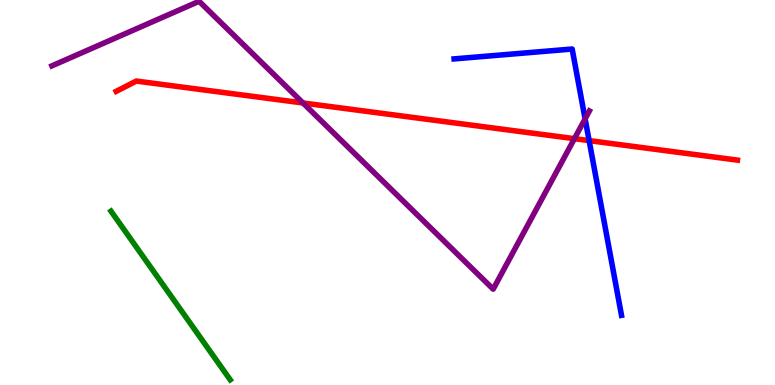[{'lines': ['blue', 'red'], 'intersections': [{'x': 7.6, 'y': 6.35}]}, {'lines': ['green', 'red'], 'intersections': []}, {'lines': ['purple', 'red'], 'intersections': [{'x': 3.91, 'y': 7.33}, {'x': 7.41, 'y': 6.4}]}, {'lines': ['blue', 'green'], 'intersections': []}, {'lines': ['blue', 'purple'], 'intersections': [{'x': 7.55, 'y': 6.91}]}, {'lines': ['green', 'purple'], 'intersections': []}]